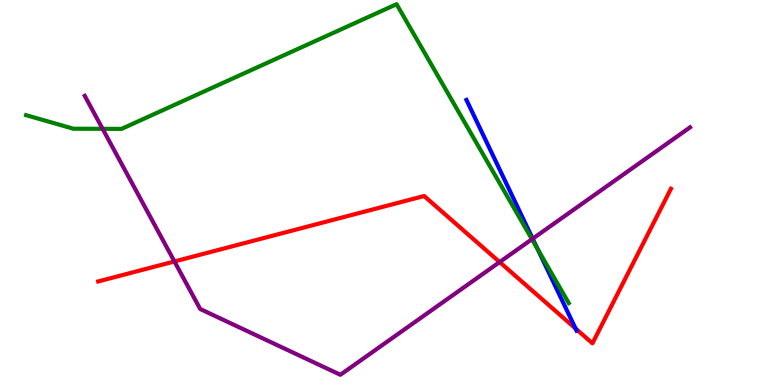[{'lines': ['blue', 'red'], 'intersections': [{'x': 7.43, 'y': 1.47}]}, {'lines': ['green', 'red'], 'intersections': []}, {'lines': ['purple', 'red'], 'intersections': [{'x': 2.25, 'y': 3.21}, {'x': 6.45, 'y': 3.19}]}, {'lines': ['blue', 'green'], 'intersections': [{'x': 6.94, 'y': 3.53}]}, {'lines': ['blue', 'purple'], 'intersections': [{'x': 6.87, 'y': 3.8}]}, {'lines': ['green', 'purple'], 'intersections': [{'x': 1.32, 'y': 6.65}, {'x': 6.86, 'y': 3.79}]}]